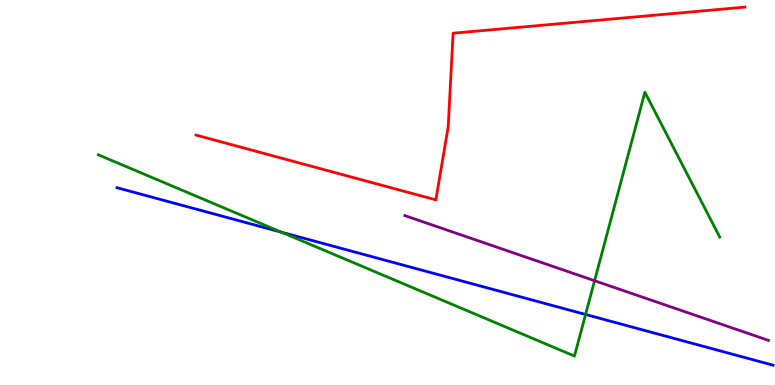[{'lines': ['blue', 'red'], 'intersections': []}, {'lines': ['green', 'red'], 'intersections': []}, {'lines': ['purple', 'red'], 'intersections': []}, {'lines': ['blue', 'green'], 'intersections': [{'x': 3.63, 'y': 3.97}, {'x': 7.56, 'y': 1.83}]}, {'lines': ['blue', 'purple'], 'intersections': []}, {'lines': ['green', 'purple'], 'intersections': [{'x': 7.67, 'y': 2.71}]}]